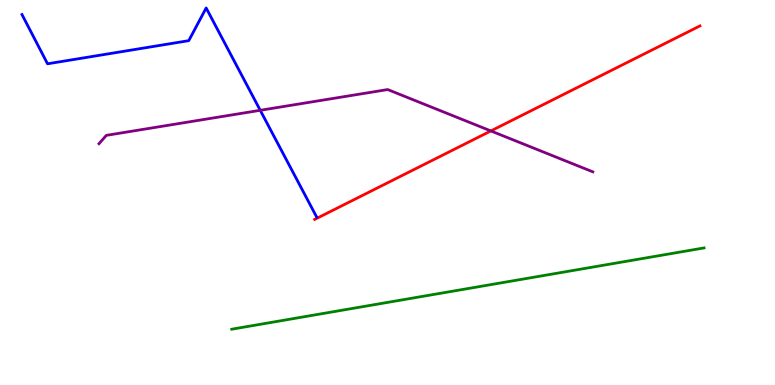[{'lines': ['blue', 'red'], 'intersections': []}, {'lines': ['green', 'red'], 'intersections': []}, {'lines': ['purple', 'red'], 'intersections': [{'x': 6.33, 'y': 6.6}]}, {'lines': ['blue', 'green'], 'intersections': []}, {'lines': ['blue', 'purple'], 'intersections': [{'x': 3.36, 'y': 7.14}]}, {'lines': ['green', 'purple'], 'intersections': []}]